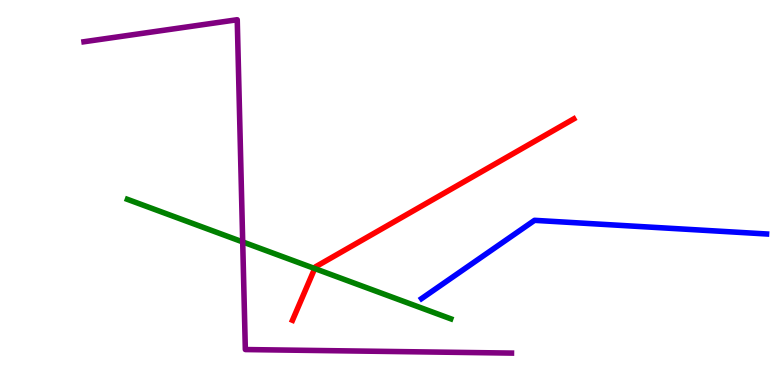[{'lines': ['blue', 'red'], 'intersections': []}, {'lines': ['green', 'red'], 'intersections': [{'x': 4.06, 'y': 3.03}]}, {'lines': ['purple', 'red'], 'intersections': []}, {'lines': ['blue', 'green'], 'intersections': []}, {'lines': ['blue', 'purple'], 'intersections': []}, {'lines': ['green', 'purple'], 'intersections': [{'x': 3.13, 'y': 3.72}]}]